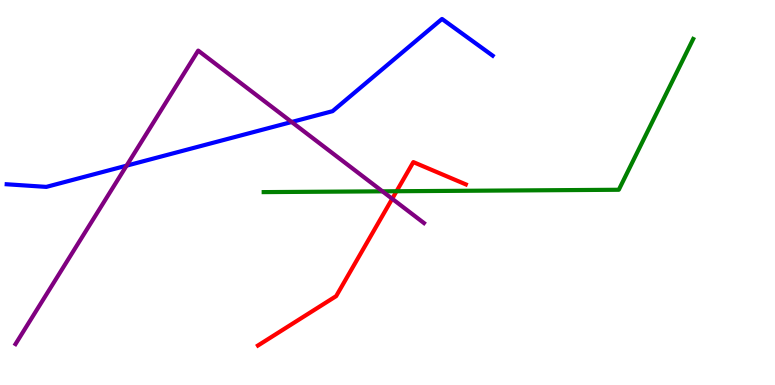[{'lines': ['blue', 'red'], 'intersections': []}, {'lines': ['green', 'red'], 'intersections': [{'x': 5.12, 'y': 5.03}]}, {'lines': ['purple', 'red'], 'intersections': [{'x': 5.06, 'y': 4.84}]}, {'lines': ['blue', 'green'], 'intersections': []}, {'lines': ['blue', 'purple'], 'intersections': [{'x': 1.63, 'y': 5.7}, {'x': 3.76, 'y': 6.83}]}, {'lines': ['green', 'purple'], 'intersections': [{'x': 4.93, 'y': 5.03}]}]